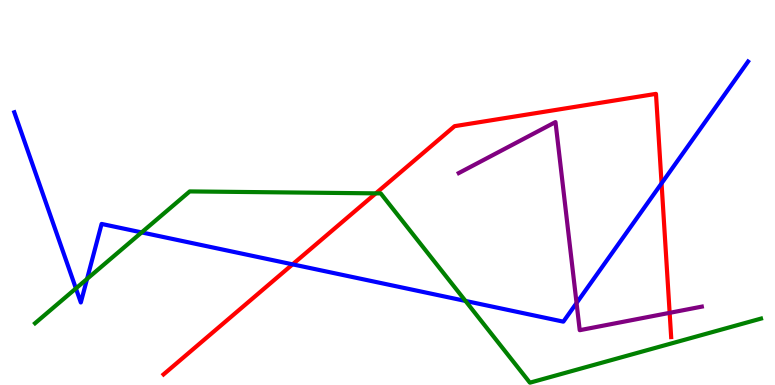[{'lines': ['blue', 'red'], 'intersections': [{'x': 3.78, 'y': 3.13}, {'x': 8.54, 'y': 5.24}]}, {'lines': ['green', 'red'], 'intersections': [{'x': 4.85, 'y': 4.98}]}, {'lines': ['purple', 'red'], 'intersections': [{'x': 8.64, 'y': 1.87}]}, {'lines': ['blue', 'green'], 'intersections': [{'x': 0.979, 'y': 2.51}, {'x': 1.12, 'y': 2.76}, {'x': 1.83, 'y': 3.96}, {'x': 6.01, 'y': 2.18}]}, {'lines': ['blue', 'purple'], 'intersections': [{'x': 7.44, 'y': 2.13}]}, {'lines': ['green', 'purple'], 'intersections': []}]